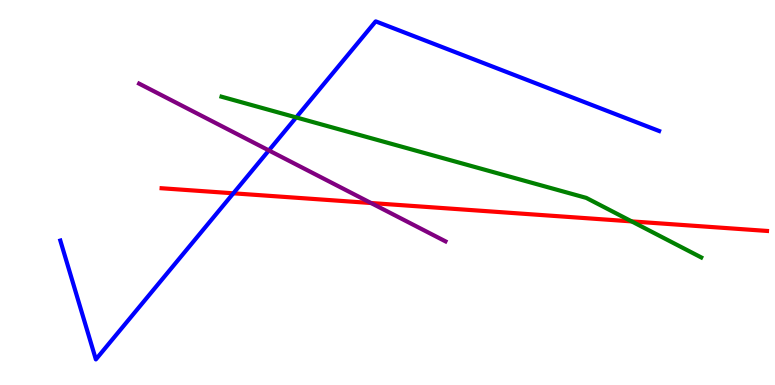[{'lines': ['blue', 'red'], 'intersections': [{'x': 3.01, 'y': 4.98}]}, {'lines': ['green', 'red'], 'intersections': [{'x': 8.15, 'y': 4.25}]}, {'lines': ['purple', 'red'], 'intersections': [{'x': 4.79, 'y': 4.73}]}, {'lines': ['blue', 'green'], 'intersections': [{'x': 3.82, 'y': 6.95}]}, {'lines': ['blue', 'purple'], 'intersections': [{'x': 3.47, 'y': 6.09}]}, {'lines': ['green', 'purple'], 'intersections': []}]